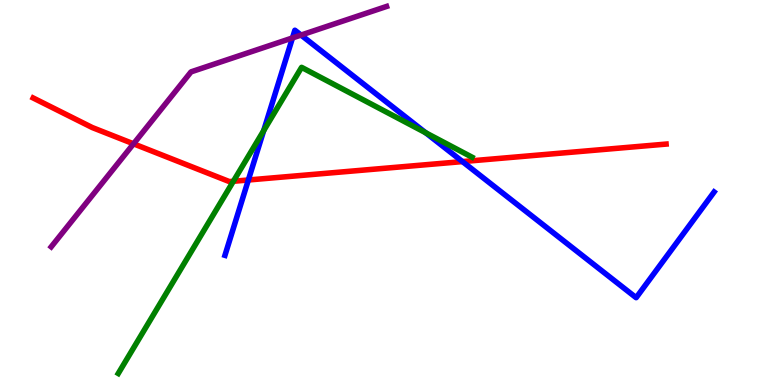[{'lines': ['blue', 'red'], 'intersections': [{'x': 3.2, 'y': 5.33}, {'x': 5.97, 'y': 5.8}]}, {'lines': ['green', 'red'], 'intersections': [{'x': 3.01, 'y': 5.29}]}, {'lines': ['purple', 'red'], 'intersections': [{'x': 1.72, 'y': 6.26}]}, {'lines': ['blue', 'green'], 'intersections': [{'x': 3.4, 'y': 6.61}, {'x': 5.49, 'y': 6.55}]}, {'lines': ['blue', 'purple'], 'intersections': [{'x': 3.77, 'y': 9.01}, {'x': 3.88, 'y': 9.09}]}, {'lines': ['green', 'purple'], 'intersections': []}]